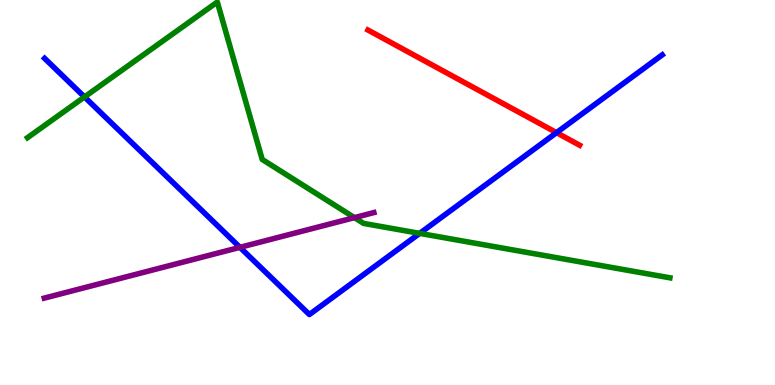[{'lines': ['blue', 'red'], 'intersections': [{'x': 7.18, 'y': 6.55}]}, {'lines': ['green', 'red'], 'intersections': []}, {'lines': ['purple', 'red'], 'intersections': []}, {'lines': ['blue', 'green'], 'intersections': [{'x': 1.09, 'y': 7.48}, {'x': 5.42, 'y': 3.94}]}, {'lines': ['blue', 'purple'], 'intersections': [{'x': 3.1, 'y': 3.58}]}, {'lines': ['green', 'purple'], 'intersections': [{'x': 4.57, 'y': 4.35}]}]